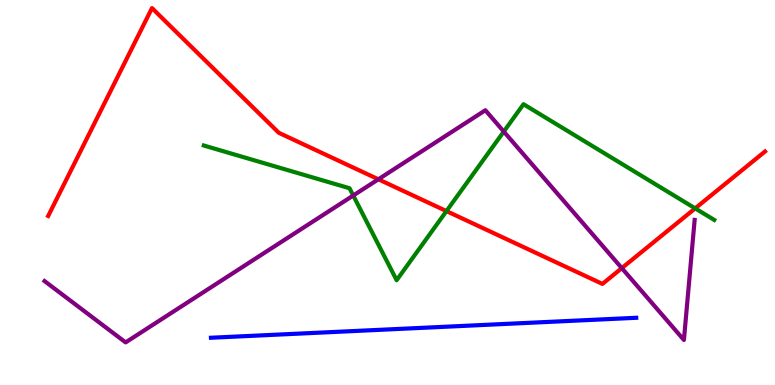[{'lines': ['blue', 'red'], 'intersections': []}, {'lines': ['green', 'red'], 'intersections': [{'x': 5.76, 'y': 4.52}, {'x': 8.97, 'y': 4.59}]}, {'lines': ['purple', 'red'], 'intersections': [{'x': 4.88, 'y': 5.34}, {'x': 8.02, 'y': 3.04}]}, {'lines': ['blue', 'green'], 'intersections': []}, {'lines': ['blue', 'purple'], 'intersections': []}, {'lines': ['green', 'purple'], 'intersections': [{'x': 4.56, 'y': 4.92}, {'x': 6.5, 'y': 6.58}]}]